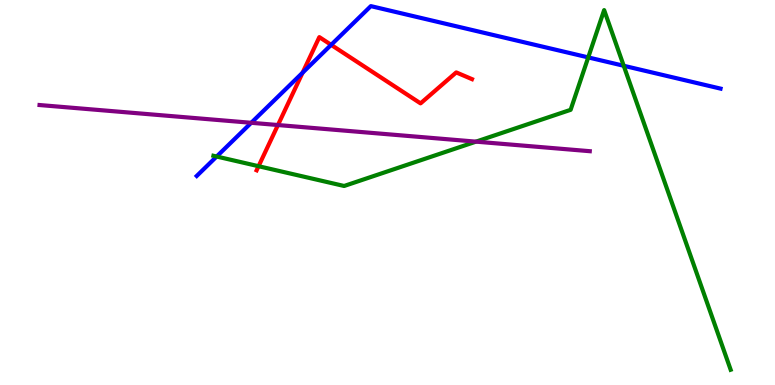[{'lines': ['blue', 'red'], 'intersections': [{'x': 3.9, 'y': 8.11}, {'x': 4.27, 'y': 8.84}]}, {'lines': ['green', 'red'], 'intersections': [{'x': 3.34, 'y': 5.68}]}, {'lines': ['purple', 'red'], 'intersections': [{'x': 3.59, 'y': 6.75}]}, {'lines': ['blue', 'green'], 'intersections': [{'x': 2.8, 'y': 5.93}, {'x': 7.59, 'y': 8.51}, {'x': 8.05, 'y': 8.29}]}, {'lines': ['blue', 'purple'], 'intersections': [{'x': 3.24, 'y': 6.81}]}, {'lines': ['green', 'purple'], 'intersections': [{'x': 6.14, 'y': 6.32}]}]